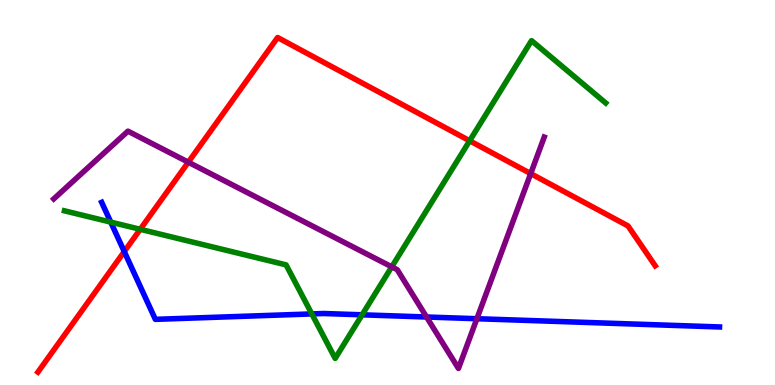[{'lines': ['blue', 'red'], 'intersections': [{'x': 1.6, 'y': 3.47}]}, {'lines': ['green', 'red'], 'intersections': [{'x': 1.81, 'y': 4.04}, {'x': 6.06, 'y': 6.34}]}, {'lines': ['purple', 'red'], 'intersections': [{'x': 2.43, 'y': 5.79}, {'x': 6.85, 'y': 5.49}]}, {'lines': ['blue', 'green'], 'intersections': [{'x': 1.43, 'y': 4.23}, {'x': 4.02, 'y': 1.85}, {'x': 4.67, 'y': 1.82}]}, {'lines': ['blue', 'purple'], 'intersections': [{'x': 5.5, 'y': 1.77}, {'x': 6.15, 'y': 1.72}]}, {'lines': ['green', 'purple'], 'intersections': [{'x': 5.05, 'y': 3.07}]}]